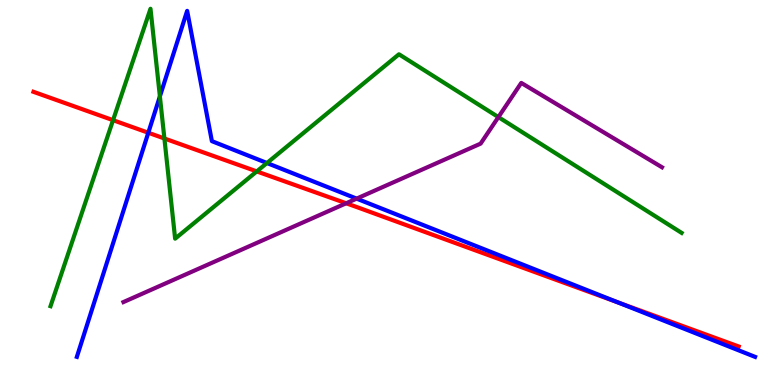[{'lines': ['blue', 'red'], 'intersections': [{'x': 1.91, 'y': 6.55}, {'x': 7.97, 'y': 2.15}]}, {'lines': ['green', 'red'], 'intersections': [{'x': 1.46, 'y': 6.88}, {'x': 2.12, 'y': 6.4}, {'x': 3.31, 'y': 5.55}]}, {'lines': ['purple', 'red'], 'intersections': [{'x': 4.47, 'y': 4.72}]}, {'lines': ['blue', 'green'], 'intersections': [{'x': 2.06, 'y': 7.5}, {'x': 3.44, 'y': 5.77}]}, {'lines': ['blue', 'purple'], 'intersections': [{'x': 4.6, 'y': 4.84}]}, {'lines': ['green', 'purple'], 'intersections': [{'x': 6.43, 'y': 6.96}]}]